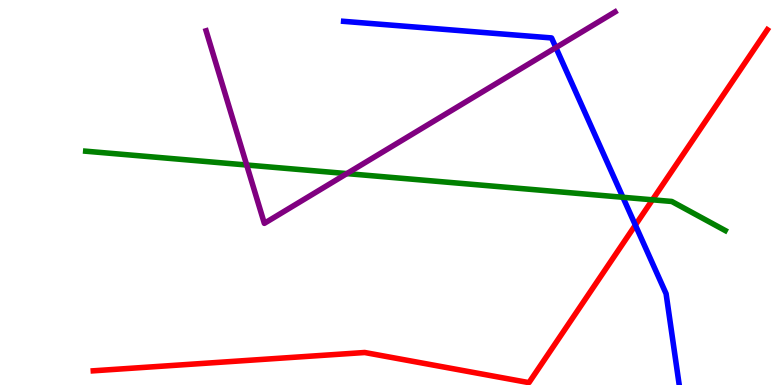[{'lines': ['blue', 'red'], 'intersections': [{'x': 8.2, 'y': 4.15}]}, {'lines': ['green', 'red'], 'intersections': [{'x': 8.42, 'y': 4.81}]}, {'lines': ['purple', 'red'], 'intersections': []}, {'lines': ['blue', 'green'], 'intersections': [{'x': 8.04, 'y': 4.88}]}, {'lines': ['blue', 'purple'], 'intersections': [{'x': 7.17, 'y': 8.76}]}, {'lines': ['green', 'purple'], 'intersections': [{'x': 3.18, 'y': 5.71}, {'x': 4.48, 'y': 5.49}]}]